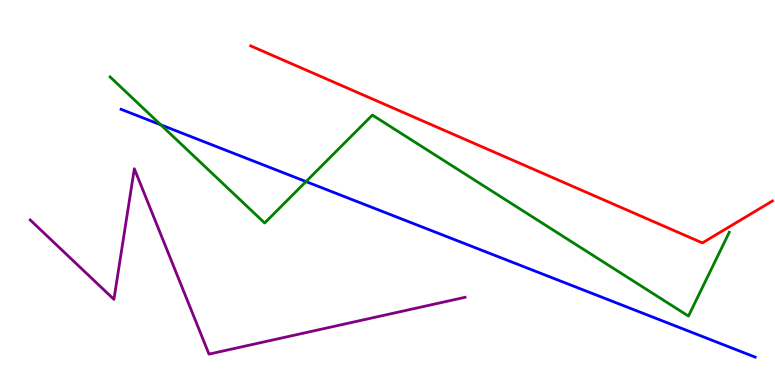[{'lines': ['blue', 'red'], 'intersections': []}, {'lines': ['green', 'red'], 'intersections': []}, {'lines': ['purple', 'red'], 'intersections': []}, {'lines': ['blue', 'green'], 'intersections': [{'x': 2.07, 'y': 6.76}, {'x': 3.95, 'y': 5.28}]}, {'lines': ['blue', 'purple'], 'intersections': []}, {'lines': ['green', 'purple'], 'intersections': []}]